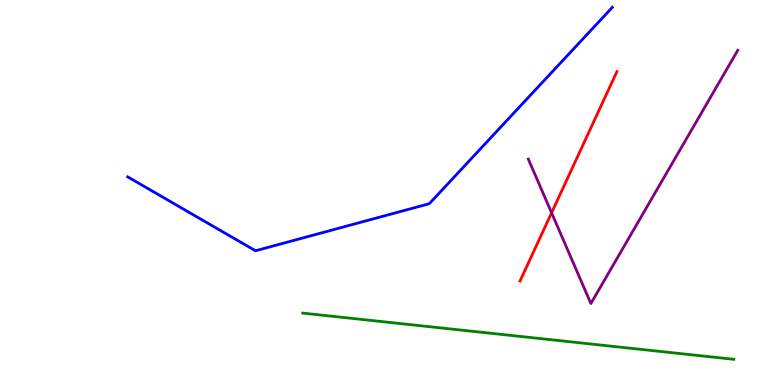[{'lines': ['blue', 'red'], 'intersections': []}, {'lines': ['green', 'red'], 'intersections': []}, {'lines': ['purple', 'red'], 'intersections': [{'x': 7.12, 'y': 4.47}]}, {'lines': ['blue', 'green'], 'intersections': []}, {'lines': ['blue', 'purple'], 'intersections': []}, {'lines': ['green', 'purple'], 'intersections': []}]